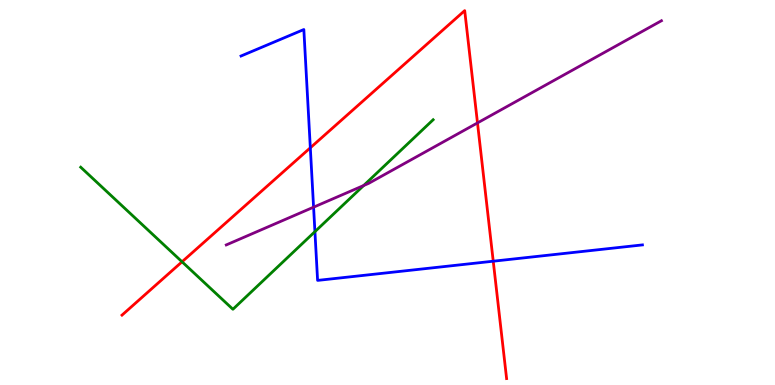[{'lines': ['blue', 'red'], 'intersections': [{'x': 4.0, 'y': 6.16}, {'x': 6.36, 'y': 3.22}]}, {'lines': ['green', 'red'], 'intersections': [{'x': 2.35, 'y': 3.2}]}, {'lines': ['purple', 'red'], 'intersections': [{'x': 6.16, 'y': 6.81}]}, {'lines': ['blue', 'green'], 'intersections': [{'x': 4.06, 'y': 3.98}]}, {'lines': ['blue', 'purple'], 'intersections': [{'x': 4.05, 'y': 4.62}]}, {'lines': ['green', 'purple'], 'intersections': [{'x': 4.69, 'y': 5.18}]}]